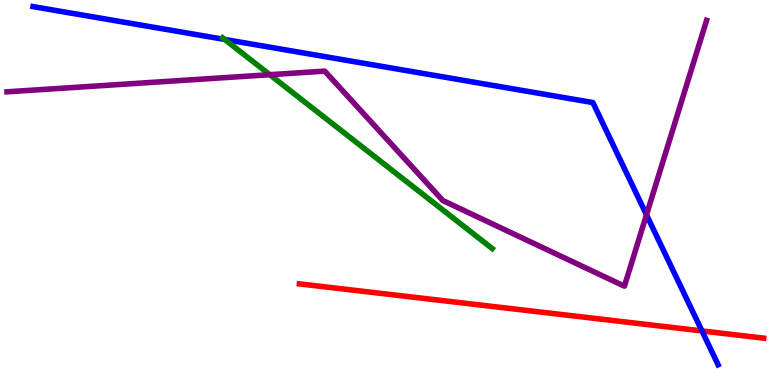[{'lines': ['blue', 'red'], 'intersections': [{'x': 9.06, 'y': 1.4}]}, {'lines': ['green', 'red'], 'intersections': []}, {'lines': ['purple', 'red'], 'intersections': []}, {'lines': ['blue', 'green'], 'intersections': [{'x': 2.9, 'y': 8.98}]}, {'lines': ['blue', 'purple'], 'intersections': [{'x': 8.34, 'y': 4.42}]}, {'lines': ['green', 'purple'], 'intersections': [{'x': 3.48, 'y': 8.06}]}]